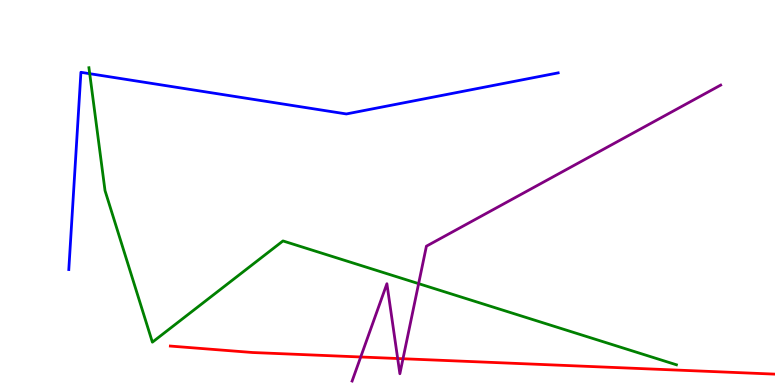[{'lines': ['blue', 'red'], 'intersections': []}, {'lines': ['green', 'red'], 'intersections': []}, {'lines': ['purple', 'red'], 'intersections': [{'x': 4.65, 'y': 0.728}, {'x': 5.13, 'y': 0.688}, {'x': 5.2, 'y': 0.682}]}, {'lines': ['blue', 'green'], 'intersections': [{'x': 1.16, 'y': 8.09}]}, {'lines': ['blue', 'purple'], 'intersections': []}, {'lines': ['green', 'purple'], 'intersections': [{'x': 5.4, 'y': 2.63}]}]